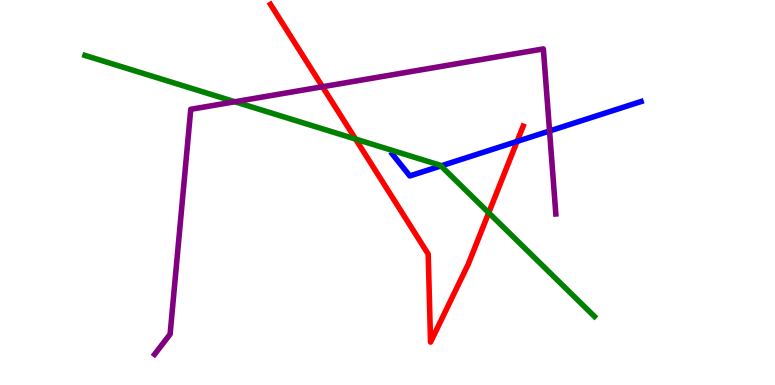[{'lines': ['blue', 'red'], 'intersections': [{'x': 6.67, 'y': 6.33}]}, {'lines': ['green', 'red'], 'intersections': [{'x': 4.59, 'y': 6.39}, {'x': 6.31, 'y': 4.47}]}, {'lines': ['purple', 'red'], 'intersections': [{'x': 4.16, 'y': 7.75}]}, {'lines': ['blue', 'green'], 'intersections': [{'x': 5.69, 'y': 5.69}]}, {'lines': ['blue', 'purple'], 'intersections': [{'x': 7.09, 'y': 6.6}]}, {'lines': ['green', 'purple'], 'intersections': [{'x': 3.03, 'y': 7.36}]}]